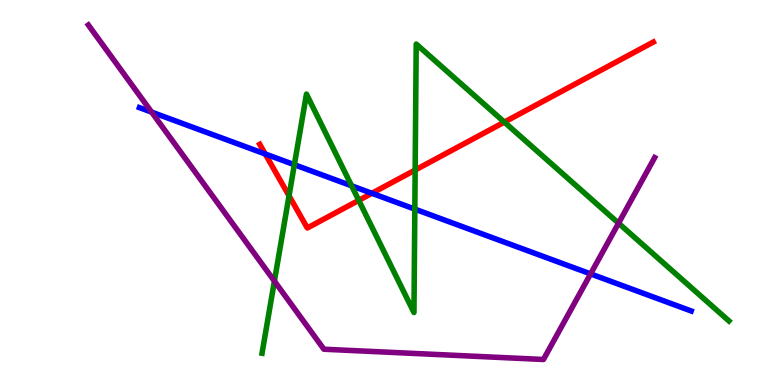[{'lines': ['blue', 'red'], 'intersections': [{'x': 3.42, 'y': 6.0}, {'x': 4.8, 'y': 4.98}]}, {'lines': ['green', 'red'], 'intersections': [{'x': 3.73, 'y': 4.91}, {'x': 4.63, 'y': 4.8}, {'x': 5.36, 'y': 5.58}, {'x': 6.51, 'y': 6.83}]}, {'lines': ['purple', 'red'], 'intersections': []}, {'lines': ['blue', 'green'], 'intersections': [{'x': 3.8, 'y': 5.72}, {'x': 4.54, 'y': 5.17}, {'x': 5.35, 'y': 4.57}]}, {'lines': ['blue', 'purple'], 'intersections': [{'x': 1.96, 'y': 7.09}, {'x': 7.62, 'y': 2.89}]}, {'lines': ['green', 'purple'], 'intersections': [{'x': 3.54, 'y': 2.7}, {'x': 7.98, 'y': 4.2}]}]